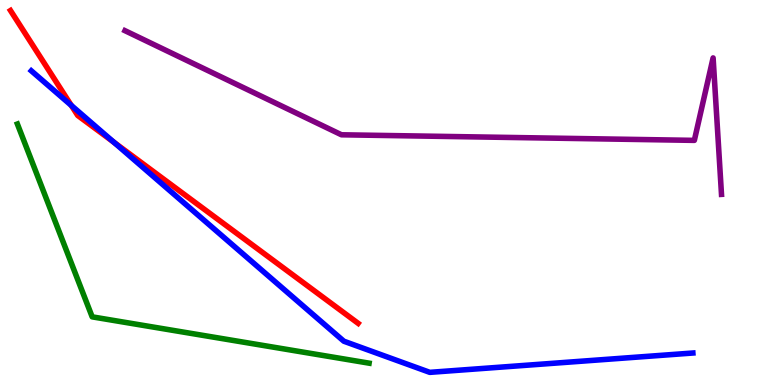[{'lines': ['blue', 'red'], 'intersections': [{'x': 0.92, 'y': 7.26}, {'x': 1.47, 'y': 6.3}]}, {'lines': ['green', 'red'], 'intersections': []}, {'lines': ['purple', 'red'], 'intersections': []}, {'lines': ['blue', 'green'], 'intersections': []}, {'lines': ['blue', 'purple'], 'intersections': []}, {'lines': ['green', 'purple'], 'intersections': []}]